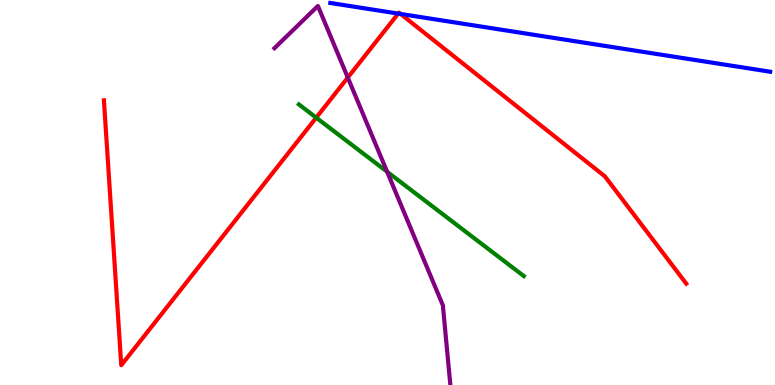[{'lines': ['blue', 'red'], 'intersections': [{'x': 5.14, 'y': 9.65}, {'x': 5.17, 'y': 9.64}]}, {'lines': ['green', 'red'], 'intersections': [{'x': 4.08, 'y': 6.94}]}, {'lines': ['purple', 'red'], 'intersections': [{'x': 4.49, 'y': 7.99}]}, {'lines': ['blue', 'green'], 'intersections': []}, {'lines': ['blue', 'purple'], 'intersections': []}, {'lines': ['green', 'purple'], 'intersections': [{'x': 5.0, 'y': 5.54}]}]